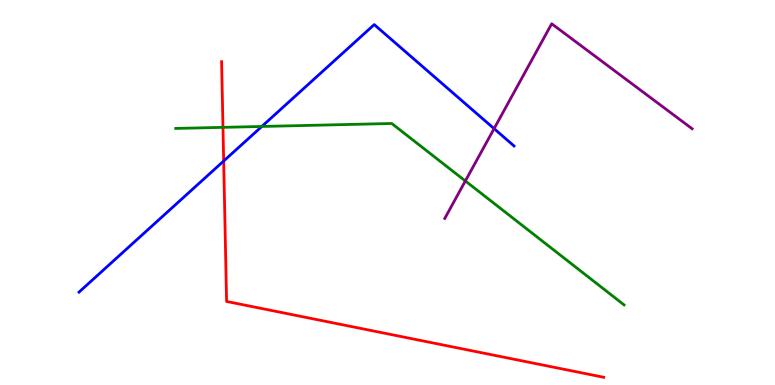[{'lines': ['blue', 'red'], 'intersections': [{'x': 2.89, 'y': 5.82}]}, {'lines': ['green', 'red'], 'intersections': [{'x': 2.88, 'y': 6.69}]}, {'lines': ['purple', 'red'], 'intersections': []}, {'lines': ['blue', 'green'], 'intersections': [{'x': 3.38, 'y': 6.72}]}, {'lines': ['blue', 'purple'], 'intersections': [{'x': 6.38, 'y': 6.66}]}, {'lines': ['green', 'purple'], 'intersections': [{'x': 6.0, 'y': 5.3}]}]